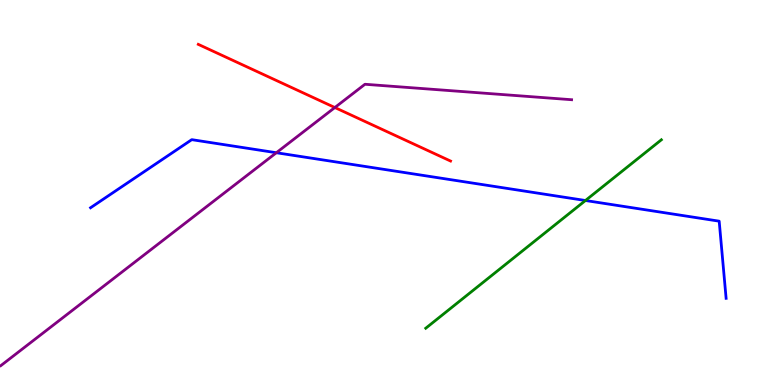[{'lines': ['blue', 'red'], 'intersections': []}, {'lines': ['green', 'red'], 'intersections': []}, {'lines': ['purple', 'red'], 'intersections': [{'x': 4.32, 'y': 7.21}]}, {'lines': ['blue', 'green'], 'intersections': [{'x': 7.55, 'y': 4.79}]}, {'lines': ['blue', 'purple'], 'intersections': [{'x': 3.57, 'y': 6.03}]}, {'lines': ['green', 'purple'], 'intersections': []}]